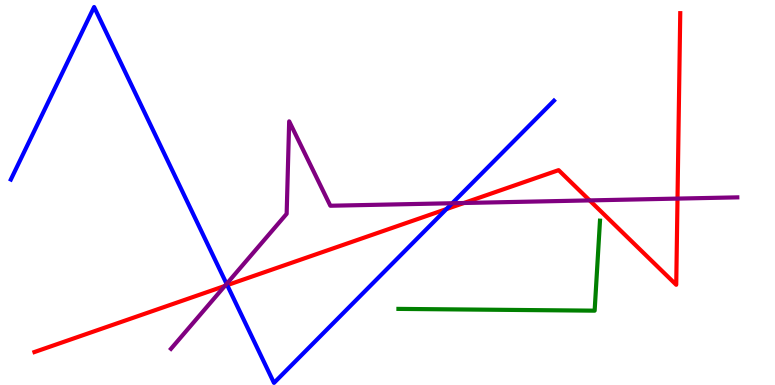[{'lines': ['blue', 'red'], 'intersections': [{'x': 2.93, 'y': 2.59}, {'x': 5.76, 'y': 4.57}]}, {'lines': ['green', 'red'], 'intersections': []}, {'lines': ['purple', 'red'], 'intersections': [{'x': 2.9, 'y': 2.57}, {'x': 5.99, 'y': 4.73}, {'x': 7.61, 'y': 4.79}, {'x': 8.74, 'y': 4.84}]}, {'lines': ['blue', 'green'], 'intersections': []}, {'lines': ['blue', 'purple'], 'intersections': [{'x': 2.92, 'y': 2.63}, {'x': 5.84, 'y': 4.72}]}, {'lines': ['green', 'purple'], 'intersections': []}]